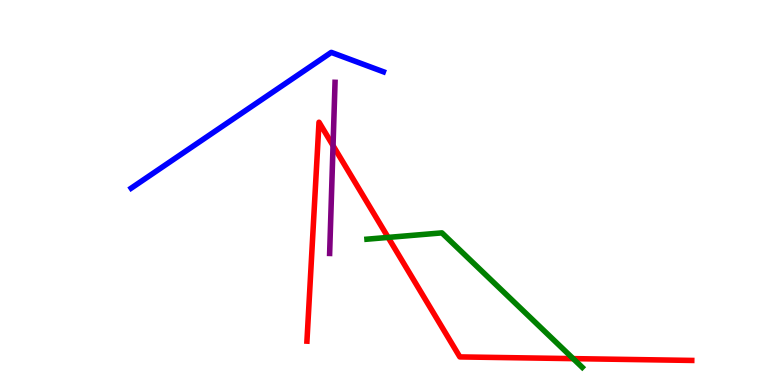[{'lines': ['blue', 'red'], 'intersections': []}, {'lines': ['green', 'red'], 'intersections': [{'x': 5.01, 'y': 3.83}, {'x': 7.4, 'y': 0.685}]}, {'lines': ['purple', 'red'], 'intersections': [{'x': 4.3, 'y': 6.22}]}, {'lines': ['blue', 'green'], 'intersections': []}, {'lines': ['blue', 'purple'], 'intersections': []}, {'lines': ['green', 'purple'], 'intersections': []}]